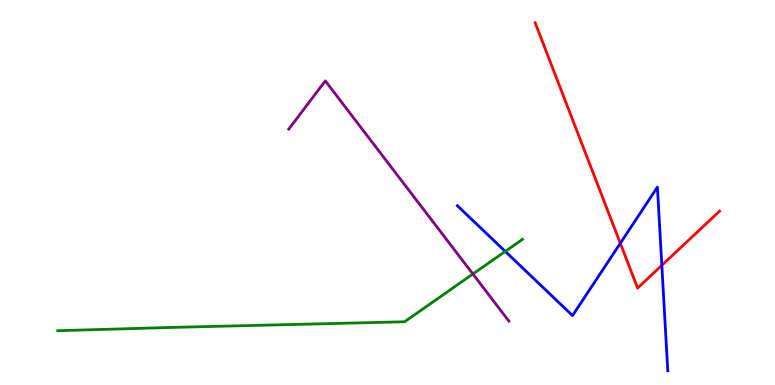[{'lines': ['blue', 'red'], 'intersections': [{'x': 8.0, 'y': 3.68}, {'x': 8.54, 'y': 3.11}]}, {'lines': ['green', 'red'], 'intersections': []}, {'lines': ['purple', 'red'], 'intersections': []}, {'lines': ['blue', 'green'], 'intersections': [{'x': 6.52, 'y': 3.47}]}, {'lines': ['blue', 'purple'], 'intersections': []}, {'lines': ['green', 'purple'], 'intersections': [{'x': 6.1, 'y': 2.88}]}]